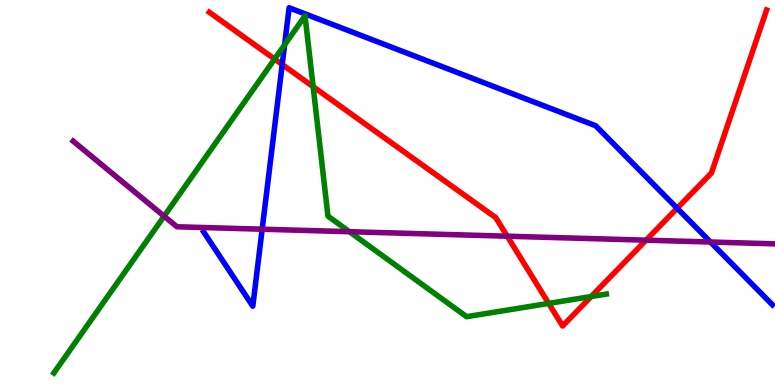[{'lines': ['blue', 'red'], 'intersections': [{'x': 3.64, 'y': 8.32}, {'x': 8.74, 'y': 4.59}]}, {'lines': ['green', 'red'], 'intersections': [{'x': 3.54, 'y': 8.47}, {'x': 4.04, 'y': 7.75}, {'x': 7.08, 'y': 2.12}, {'x': 7.63, 'y': 2.3}]}, {'lines': ['purple', 'red'], 'intersections': [{'x': 6.54, 'y': 3.86}, {'x': 8.34, 'y': 3.76}]}, {'lines': ['blue', 'green'], 'intersections': [{'x': 3.67, 'y': 8.84}]}, {'lines': ['blue', 'purple'], 'intersections': [{'x': 3.38, 'y': 4.05}, {'x': 9.17, 'y': 3.71}]}, {'lines': ['green', 'purple'], 'intersections': [{'x': 2.12, 'y': 4.38}, {'x': 4.51, 'y': 3.98}]}]